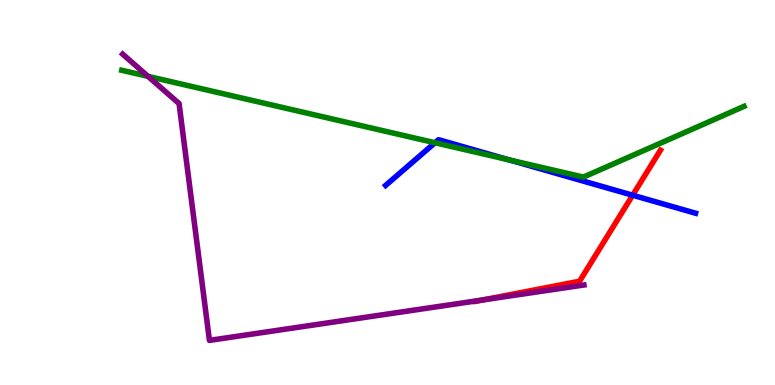[{'lines': ['blue', 'red'], 'intersections': [{'x': 8.16, 'y': 4.93}]}, {'lines': ['green', 'red'], 'intersections': []}, {'lines': ['purple', 'red'], 'intersections': [{'x': 6.23, 'y': 2.21}]}, {'lines': ['blue', 'green'], 'intersections': [{'x': 5.61, 'y': 6.29}, {'x': 6.57, 'y': 5.85}]}, {'lines': ['blue', 'purple'], 'intersections': []}, {'lines': ['green', 'purple'], 'intersections': [{'x': 1.91, 'y': 8.02}]}]